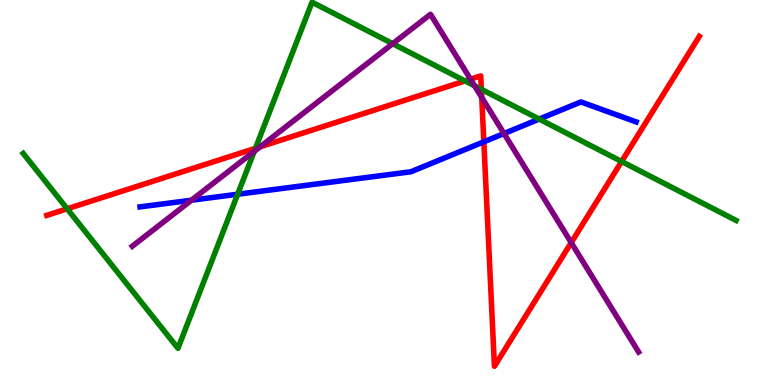[{'lines': ['blue', 'red'], 'intersections': [{'x': 6.24, 'y': 6.32}]}, {'lines': ['green', 'red'], 'intersections': [{'x': 0.867, 'y': 4.58}, {'x': 3.3, 'y': 6.15}, {'x': 6.0, 'y': 7.9}, {'x': 6.21, 'y': 7.68}, {'x': 8.02, 'y': 5.81}]}, {'lines': ['purple', 'red'], 'intersections': [{'x': 3.36, 'y': 6.19}, {'x': 6.07, 'y': 7.94}, {'x': 6.22, 'y': 7.47}, {'x': 7.37, 'y': 3.7}]}, {'lines': ['blue', 'green'], 'intersections': [{'x': 3.07, 'y': 4.96}, {'x': 6.96, 'y': 6.91}]}, {'lines': ['blue', 'purple'], 'intersections': [{'x': 2.47, 'y': 4.8}, {'x': 6.5, 'y': 6.53}]}, {'lines': ['green', 'purple'], 'intersections': [{'x': 3.28, 'y': 6.07}, {'x': 5.07, 'y': 8.86}, {'x': 6.12, 'y': 7.77}]}]